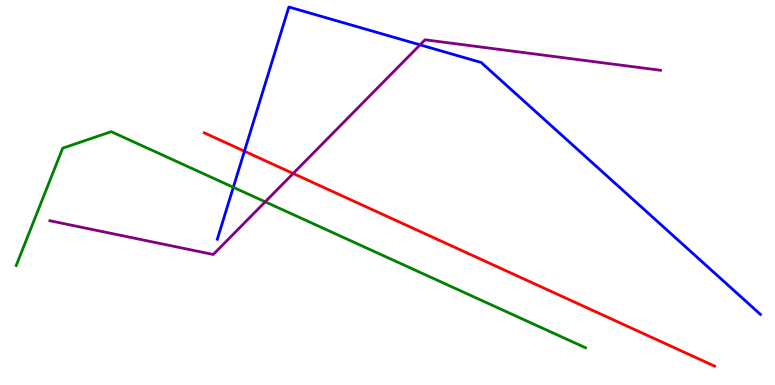[{'lines': ['blue', 'red'], 'intersections': [{'x': 3.15, 'y': 6.07}]}, {'lines': ['green', 'red'], 'intersections': []}, {'lines': ['purple', 'red'], 'intersections': [{'x': 3.78, 'y': 5.49}]}, {'lines': ['blue', 'green'], 'intersections': [{'x': 3.01, 'y': 5.14}]}, {'lines': ['blue', 'purple'], 'intersections': [{'x': 5.42, 'y': 8.84}]}, {'lines': ['green', 'purple'], 'intersections': [{'x': 3.42, 'y': 4.76}]}]